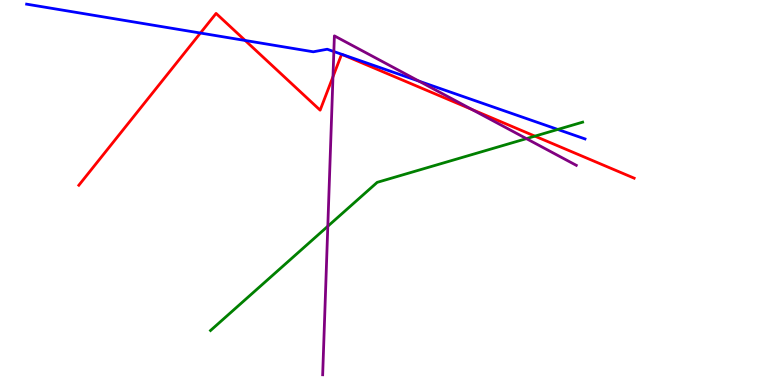[{'lines': ['blue', 'red'], 'intersections': [{'x': 2.59, 'y': 9.14}, {'x': 3.16, 'y': 8.95}]}, {'lines': ['green', 'red'], 'intersections': [{'x': 6.9, 'y': 6.46}]}, {'lines': ['purple', 'red'], 'intersections': [{'x': 4.3, 'y': 8.01}, {'x': 6.09, 'y': 7.16}]}, {'lines': ['blue', 'green'], 'intersections': [{'x': 7.2, 'y': 6.64}]}, {'lines': ['blue', 'purple'], 'intersections': [{'x': 4.31, 'y': 8.66}, {'x': 5.41, 'y': 7.89}]}, {'lines': ['green', 'purple'], 'intersections': [{'x': 4.23, 'y': 4.12}, {'x': 6.79, 'y': 6.4}]}]